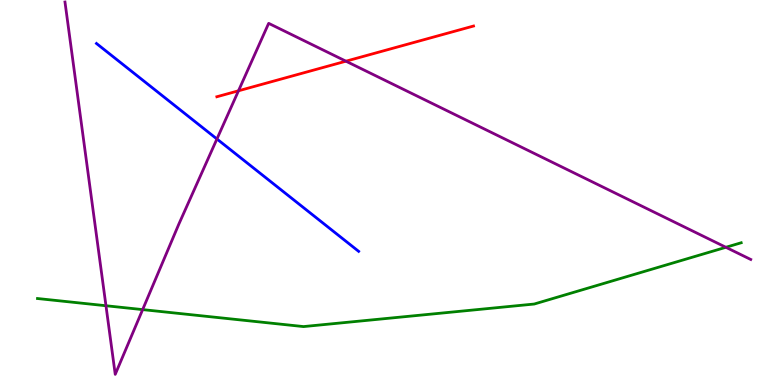[{'lines': ['blue', 'red'], 'intersections': []}, {'lines': ['green', 'red'], 'intersections': []}, {'lines': ['purple', 'red'], 'intersections': [{'x': 3.08, 'y': 7.64}, {'x': 4.46, 'y': 8.41}]}, {'lines': ['blue', 'green'], 'intersections': []}, {'lines': ['blue', 'purple'], 'intersections': [{'x': 2.8, 'y': 6.39}]}, {'lines': ['green', 'purple'], 'intersections': [{'x': 1.37, 'y': 2.06}, {'x': 1.84, 'y': 1.96}, {'x': 9.37, 'y': 3.58}]}]